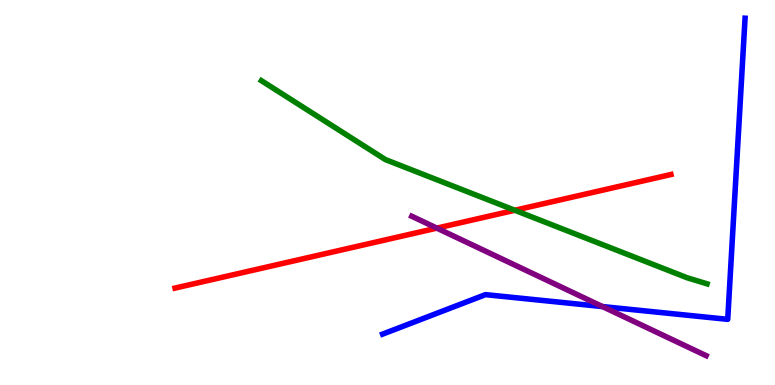[{'lines': ['blue', 'red'], 'intersections': []}, {'lines': ['green', 'red'], 'intersections': [{'x': 6.64, 'y': 4.54}]}, {'lines': ['purple', 'red'], 'intersections': [{'x': 5.64, 'y': 4.07}]}, {'lines': ['blue', 'green'], 'intersections': []}, {'lines': ['blue', 'purple'], 'intersections': [{'x': 7.77, 'y': 2.04}]}, {'lines': ['green', 'purple'], 'intersections': []}]